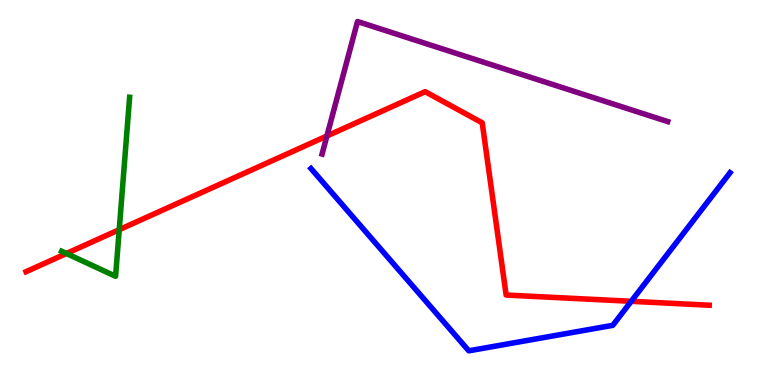[{'lines': ['blue', 'red'], 'intersections': [{'x': 8.14, 'y': 2.17}]}, {'lines': ['green', 'red'], 'intersections': [{'x': 0.857, 'y': 3.42}, {'x': 1.54, 'y': 4.03}]}, {'lines': ['purple', 'red'], 'intersections': [{'x': 4.22, 'y': 6.47}]}, {'lines': ['blue', 'green'], 'intersections': []}, {'lines': ['blue', 'purple'], 'intersections': []}, {'lines': ['green', 'purple'], 'intersections': []}]